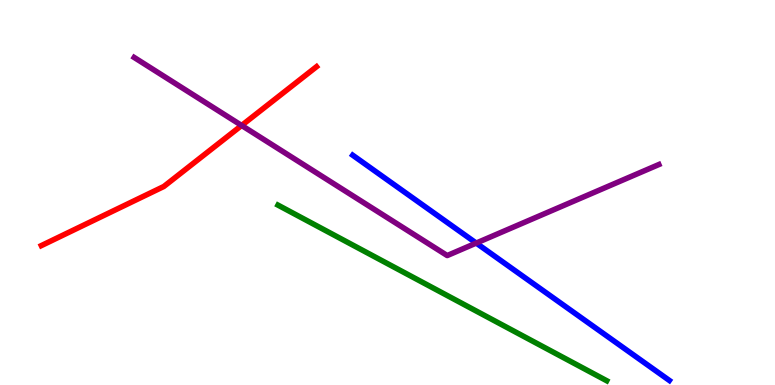[{'lines': ['blue', 'red'], 'intersections': []}, {'lines': ['green', 'red'], 'intersections': []}, {'lines': ['purple', 'red'], 'intersections': [{'x': 3.12, 'y': 6.74}]}, {'lines': ['blue', 'green'], 'intersections': []}, {'lines': ['blue', 'purple'], 'intersections': [{'x': 6.14, 'y': 3.69}]}, {'lines': ['green', 'purple'], 'intersections': []}]